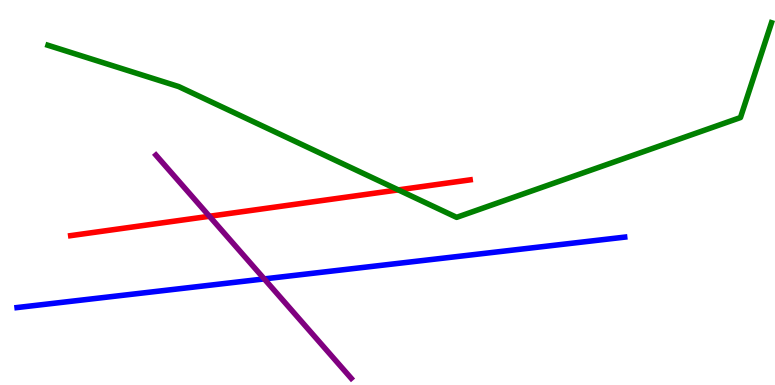[{'lines': ['blue', 'red'], 'intersections': []}, {'lines': ['green', 'red'], 'intersections': [{'x': 5.14, 'y': 5.07}]}, {'lines': ['purple', 'red'], 'intersections': [{'x': 2.7, 'y': 4.38}]}, {'lines': ['blue', 'green'], 'intersections': []}, {'lines': ['blue', 'purple'], 'intersections': [{'x': 3.41, 'y': 2.76}]}, {'lines': ['green', 'purple'], 'intersections': []}]